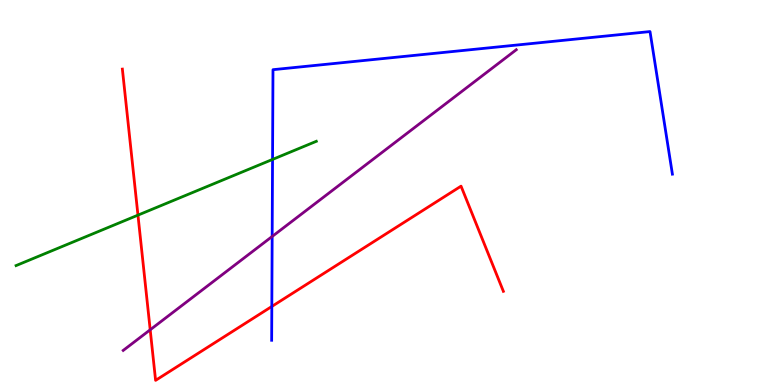[{'lines': ['blue', 'red'], 'intersections': [{'x': 3.51, 'y': 2.04}]}, {'lines': ['green', 'red'], 'intersections': [{'x': 1.78, 'y': 4.41}]}, {'lines': ['purple', 'red'], 'intersections': [{'x': 1.94, 'y': 1.43}]}, {'lines': ['blue', 'green'], 'intersections': [{'x': 3.52, 'y': 5.86}]}, {'lines': ['blue', 'purple'], 'intersections': [{'x': 3.51, 'y': 3.86}]}, {'lines': ['green', 'purple'], 'intersections': []}]